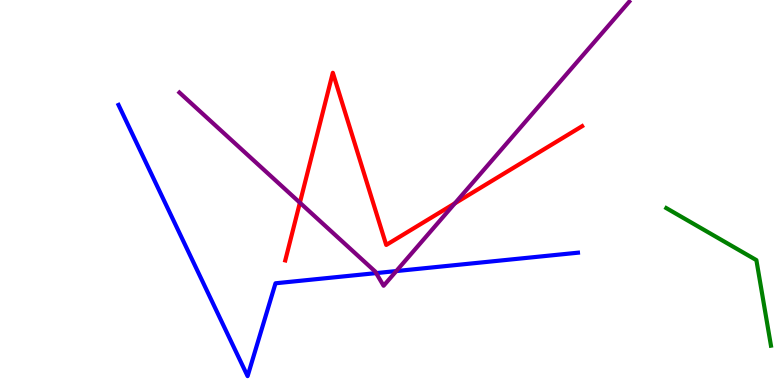[{'lines': ['blue', 'red'], 'intersections': []}, {'lines': ['green', 'red'], 'intersections': []}, {'lines': ['purple', 'red'], 'intersections': [{'x': 3.87, 'y': 4.74}, {'x': 5.87, 'y': 4.72}]}, {'lines': ['blue', 'green'], 'intersections': []}, {'lines': ['blue', 'purple'], 'intersections': [{'x': 4.85, 'y': 2.91}, {'x': 5.11, 'y': 2.96}]}, {'lines': ['green', 'purple'], 'intersections': []}]